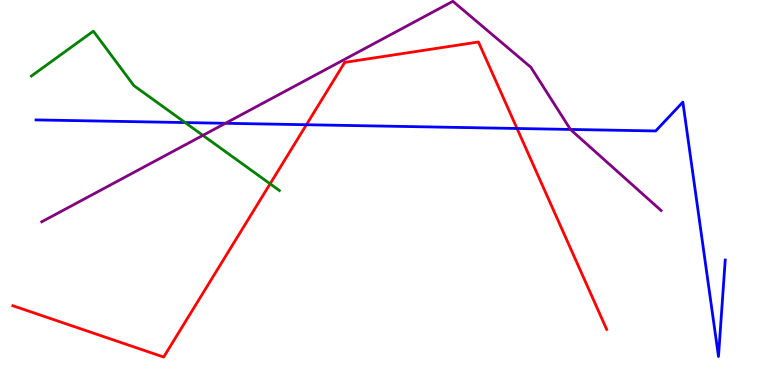[{'lines': ['blue', 'red'], 'intersections': [{'x': 3.95, 'y': 6.76}, {'x': 6.67, 'y': 6.66}]}, {'lines': ['green', 'red'], 'intersections': [{'x': 3.49, 'y': 5.23}]}, {'lines': ['purple', 'red'], 'intersections': []}, {'lines': ['blue', 'green'], 'intersections': [{'x': 2.39, 'y': 6.82}]}, {'lines': ['blue', 'purple'], 'intersections': [{'x': 2.91, 'y': 6.8}, {'x': 7.36, 'y': 6.64}]}, {'lines': ['green', 'purple'], 'intersections': [{'x': 2.62, 'y': 6.48}]}]